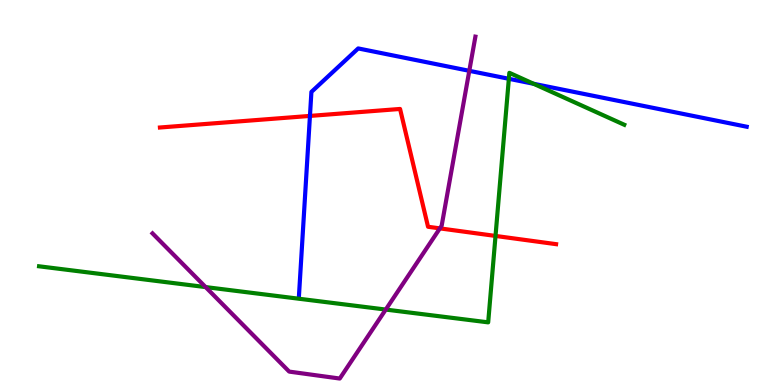[{'lines': ['blue', 'red'], 'intersections': [{'x': 4.0, 'y': 6.99}]}, {'lines': ['green', 'red'], 'intersections': [{'x': 6.39, 'y': 3.87}]}, {'lines': ['purple', 'red'], 'intersections': [{'x': 5.68, 'y': 4.07}]}, {'lines': ['blue', 'green'], 'intersections': [{'x': 6.57, 'y': 7.95}, {'x': 6.89, 'y': 7.82}]}, {'lines': ['blue', 'purple'], 'intersections': [{'x': 6.06, 'y': 8.16}]}, {'lines': ['green', 'purple'], 'intersections': [{'x': 2.65, 'y': 2.54}, {'x': 4.98, 'y': 1.96}]}]